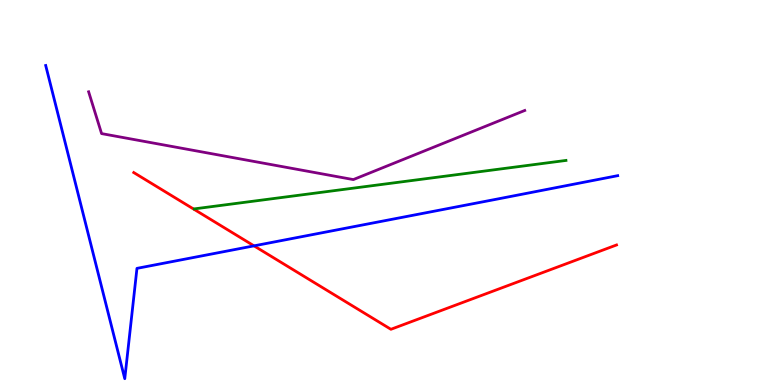[{'lines': ['blue', 'red'], 'intersections': [{'x': 3.28, 'y': 3.61}]}, {'lines': ['green', 'red'], 'intersections': []}, {'lines': ['purple', 'red'], 'intersections': []}, {'lines': ['blue', 'green'], 'intersections': []}, {'lines': ['blue', 'purple'], 'intersections': []}, {'lines': ['green', 'purple'], 'intersections': []}]